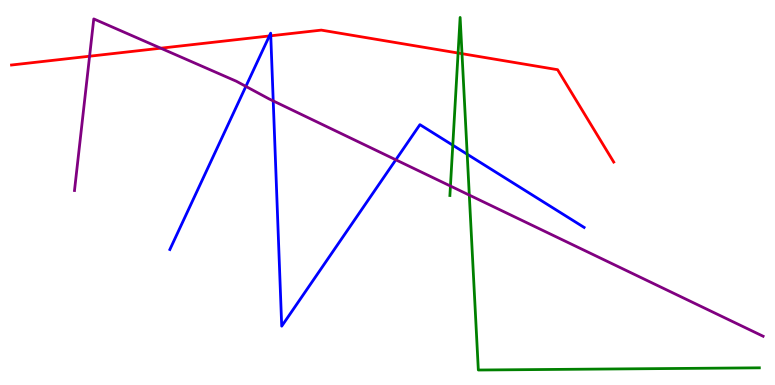[{'lines': ['blue', 'red'], 'intersections': [{'x': 3.48, 'y': 9.07}, {'x': 3.49, 'y': 9.07}]}, {'lines': ['green', 'red'], 'intersections': [{'x': 5.91, 'y': 8.62}, {'x': 5.96, 'y': 8.61}]}, {'lines': ['purple', 'red'], 'intersections': [{'x': 1.16, 'y': 8.54}, {'x': 2.07, 'y': 8.75}]}, {'lines': ['blue', 'green'], 'intersections': [{'x': 5.84, 'y': 6.23}, {'x': 6.03, 'y': 5.99}]}, {'lines': ['blue', 'purple'], 'intersections': [{'x': 3.17, 'y': 7.76}, {'x': 3.53, 'y': 7.38}, {'x': 5.11, 'y': 5.85}]}, {'lines': ['green', 'purple'], 'intersections': [{'x': 5.81, 'y': 5.17}, {'x': 6.06, 'y': 4.93}]}]